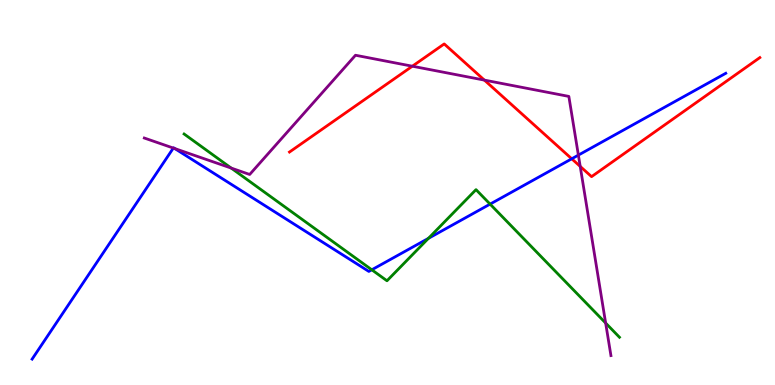[{'lines': ['blue', 'red'], 'intersections': [{'x': 7.38, 'y': 5.88}]}, {'lines': ['green', 'red'], 'intersections': []}, {'lines': ['purple', 'red'], 'intersections': [{'x': 5.32, 'y': 8.28}, {'x': 6.25, 'y': 7.92}, {'x': 7.49, 'y': 5.68}]}, {'lines': ['blue', 'green'], 'intersections': [{'x': 4.8, 'y': 2.99}, {'x': 5.53, 'y': 3.81}, {'x': 6.32, 'y': 4.7}]}, {'lines': ['blue', 'purple'], 'intersections': [{'x': 2.24, 'y': 6.15}, {'x': 2.26, 'y': 6.14}, {'x': 7.46, 'y': 5.97}]}, {'lines': ['green', 'purple'], 'intersections': [{'x': 2.98, 'y': 5.63}, {'x': 7.81, 'y': 1.61}]}]